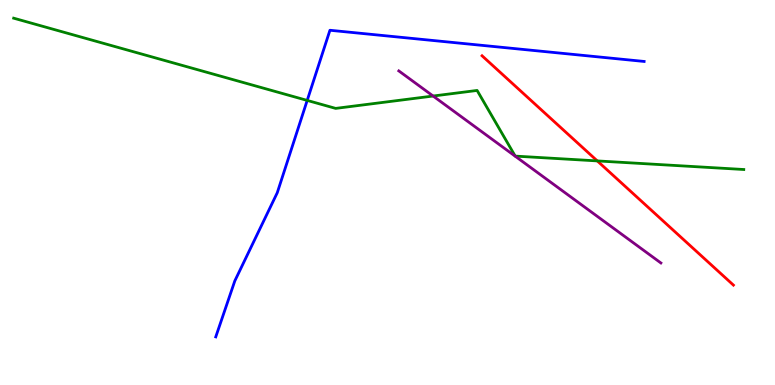[{'lines': ['blue', 'red'], 'intersections': []}, {'lines': ['green', 'red'], 'intersections': [{'x': 7.71, 'y': 5.82}]}, {'lines': ['purple', 'red'], 'intersections': []}, {'lines': ['blue', 'green'], 'intersections': [{'x': 3.96, 'y': 7.39}]}, {'lines': ['blue', 'purple'], 'intersections': []}, {'lines': ['green', 'purple'], 'intersections': [{'x': 5.59, 'y': 7.51}]}]